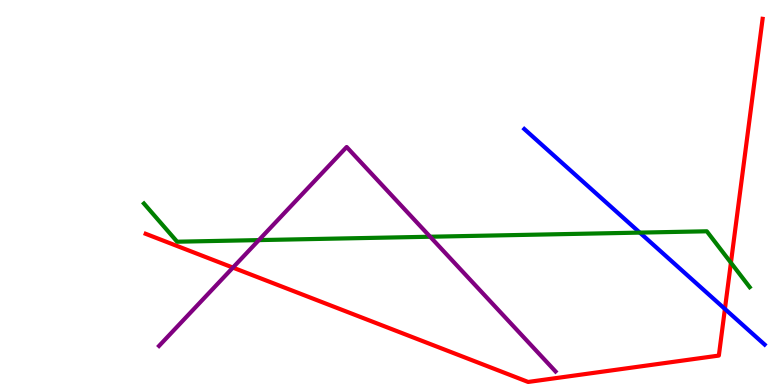[{'lines': ['blue', 'red'], 'intersections': [{'x': 9.35, 'y': 1.98}]}, {'lines': ['green', 'red'], 'intersections': [{'x': 9.43, 'y': 3.18}]}, {'lines': ['purple', 'red'], 'intersections': [{'x': 3.01, 'y': 3.05}]}, {'lines': ['blue', 'green'], 'intersections': [{'x': 8.26, 'y': 3.96}]}, {'lines': ['blue', 'purple'], 'intersections': []}, {'lines': ['green', 'purple'], 'intersections': [{'x': 3.34, 'y': 3.76}, {'x': 5.55, 'y': 3.85}]}]